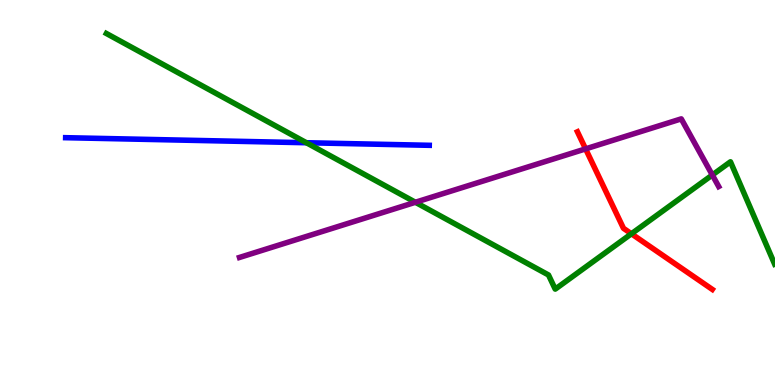[{'lines': ['blue', 'red'], 'intersections': []}, {'lines': ['green', 'red'], 'intersections': [{'x': 8.15, 'y': 3.93}]}, {'lines': ['purple', 'red'], 'intersections': [{'x': 7.56, 'y': 6.13}]}, {'lines': ['blue', 'green'], 'intersections': [{'x': 3.95, 'y': 6.29}]}, {'lines': ['blue', 'purple'], 'intersections': []}, {'lines': ['green', 'purple'], 'intersections': [{'x': 5.36, 'y': 4.75}, {'x': 9.19, 'y': 5.45}]}]